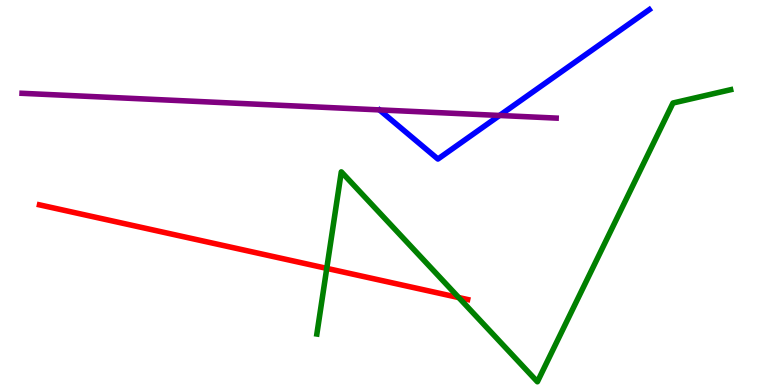[{'lines': ['blue', 'red'], 'intersections': []}, {'lines': ['green', 'red'], 'intersections': [{'x': 4.22, 'y': 3.03}, {'x': 5.92, 'y': 2.27}]}, {'lines': ['purple', 'red'], 'intersections': []}, {'lines': ['blue', 'green'], 'intersections': []}, {'lines': ['blue', 'purple'], 'intersections': [{'x': 6.45, 'y': 7.0}]}, {'lines': ['green', 'purple'], 'intersections': []}]